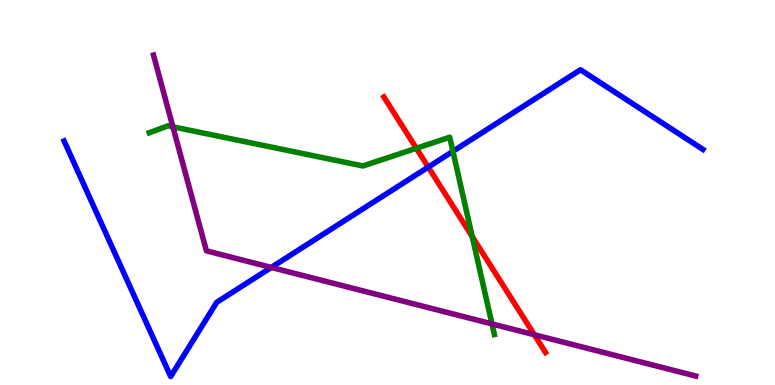[{'lines': ['blue', 'red'], 'intersections': [{'x': 5.53, 'y': 5.66}]}, {'lines': ['green', 'red'], 'intersections': [{'x': 5.37, 'y': 6.15}, {'x': 6.09, 'y': 3.85}]}, {'lines': ['purple', 'red'], 'intersections': [{'x': 6.89, 'y': 1.31}]}, {'lines': ['blue', 'green'], 'intersections': [{'x': 5.84, 'y': 6.07}]}, {'lines': ['blue', 'purple'], 'intersections': [{'x': 3.5, 'y': 3.05}]}, {'lines': ['green', 'purple'], 'intersections': [{'x': 2.23, 'y': 6.71}, {'x': 6.35, 'y': 1.59}]}]